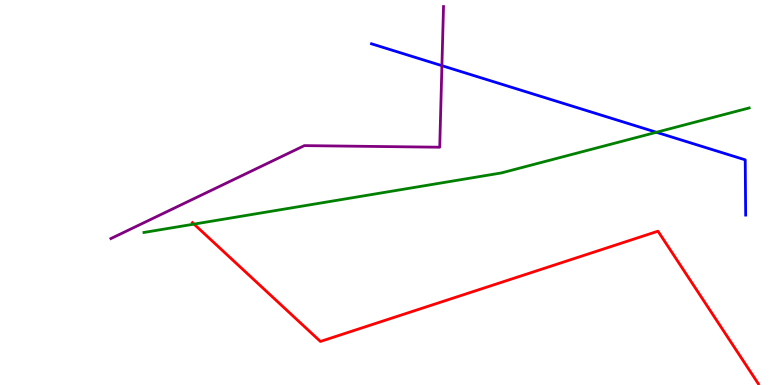[{'lines': ['blue', 'red'], 'intersections': []}, {'lines': ['green', 'red'], 'intersections': [{'x': 2.5, 'y': 4.18}]}, {'lines': ['purple', 'red'], 'intersections': []}, {'lines': ['blue', 'green'], 'intersections': [{'x': 8.47, 'y': 6.56}]}, {'lines': ['blue', 'purple'], 'intersections': [{'x': 5.7, 'y': 8.29}]}, {'lines': ['green', 'purple'], 'intersections': []}]